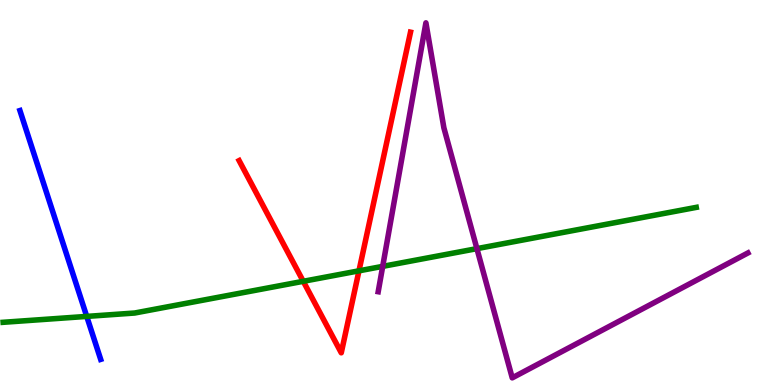[{'lines': ['blue', 'red'], 'intersections': []}, {'lines': ['green', 'red'], 'intersections': [{'x': 3.91, 'y': 2.69}, {'x': 4.63, 'y': 2.97}]}, {'lines': ['purple', 'red'], 'intersections': []}, {'lines': ['blue', 'green'], 'intersections': [{'x': 1.12, 'y': 1.78}]}, {'lines': ['blue', 'purple'], 'intersections': []}, {'lines': ['green', 'purple'], 'intersections': [{'x': 4.94, 'y': 3.08}, {'x': 6.15, 'y': 3.54}]}]